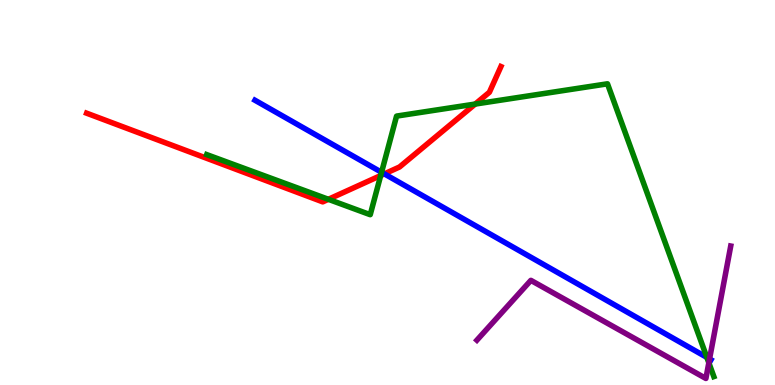[{'lines': ['blue', 'red'], 'intersections': [{'x': 4.96, 'y': 5.48}]}, {'lines': ['green', 'red'], 'intersections': [{'x': 4.24, 'y': 4.82}, {'x': 4.91, 'y': 5.44}, {'x': 6.13, 'y': 7.3}]}, {'lines': ['purple', 'red'], 'intersections': []}, {'lines': ['blue', 'green'], 'intersections': [{'x': 4.92, 'y': 5.52}, {'x': 9.12, 'y': 0.717}]}, {'lines': ['blue', 'purple'], 'intersections': [{'x': 9.16, 'y': 0.677}]}, {'lines': ['green', 'purple'], 'intersections': [{'x': 9.15, 'y': 0.577}]}]